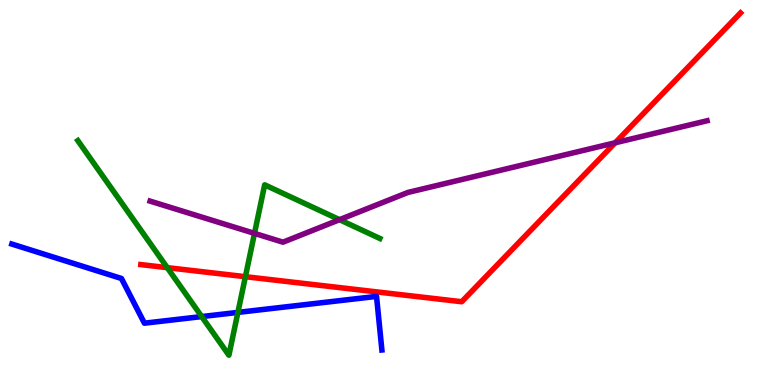[{'lines': ['blue', 'red'], 'intersections': []}, {'lines': ['green', 'red'], 'intersections': [{'x': 2.16, 'y': 3.05}, {'x': 3.17, 'y': 2.81}]}, {'lines': ['purple', 'red'], 'intersections': [{'x': 7.94, 'y': 6.29}]}, {'lines': ['blue', 'green'], 'intersections': [{'x': 2.6, 'y': 1.78}, {'x': 3.07, 'y': 1.89}]}, {'lines': ['blue', 'purple'], 'intersections': []}, {'lines': ['green', 'purple'], 'intersections': [{'x': 3.28, 'y': 3.94}, {'x': 4.38, 'y': 4.29}]}]